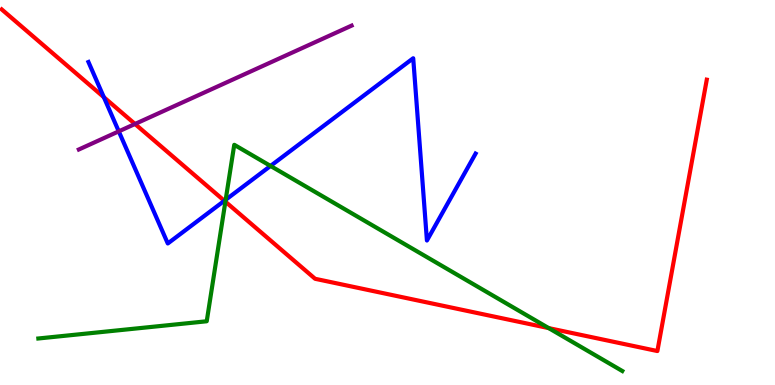[{'lines': ['blue', 'red'], 'intersections': [{'x': 1.34, 'y': 7.48}, {'x': 2.89, 'y': 4.78}]}, {'lines': ['green', 'red'], 'intersections': [{'x': 2.91, 'y': 4.76}, {'x': 7.08, 'y': 1.48}]}, {'lines': ['purple', 'red'], 'intersections': [{'x': 1.74, 'y': 6.78}]}, {'lines': ['blue', 'green'], 'intersections': [{'x': 2.91, 'y': 4.81}, {'x': 3.49, 'y': 5.69}]}, {'lines': ['blue', 'purple'], 'intersections': [{'x': 1.53, 'y': 6.59}]}, {'lines': ['green', 'purple'], 'intersections': []}]